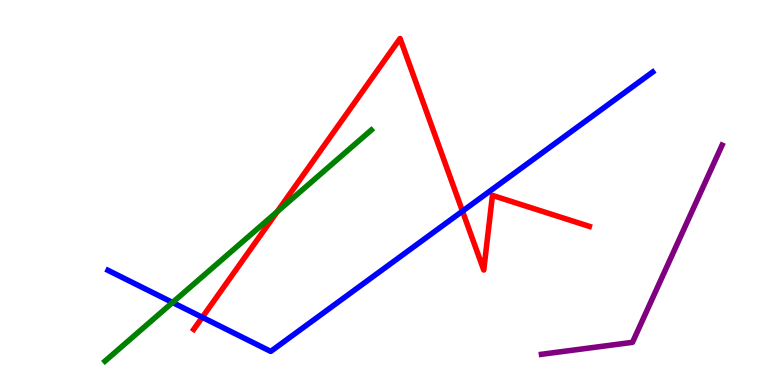[{'lines': ['blue', 'red'], 'intersections': [{'x': 2.61, 'y': 1.76}, {'x': 5.97, 'y': 4.52}]}, {'lines': ['green', 'red'], 'intersections': [{'x': 3.58, 'y': 4.5}]}, {'lines': ['purple', 'red'], 'intersections': []}, {'lines': ['blue', 'green'], 'intersections': [{'x': 2.23, 'y': 2.14}]}, {'lines': ['blue', 'purple'], 'intersections': []}, {'lines': ['green', 'purple'], 'intersections': []}]